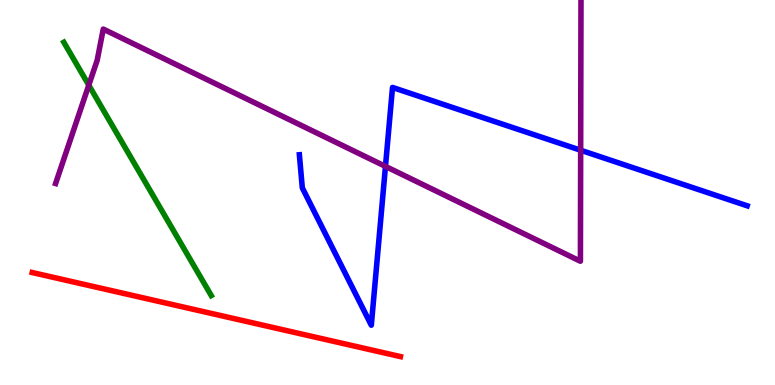[{'lines': ['blue', 'red'], 'intersections': []}, {'lines': ['green', 'red'], 'intersections': []}, {'lines': ['purple', 'red'], 'intersections': []}, {'lines': ['blue', 'green'], 'intersections': []}, {'lines': ['blue', 'purple'], 'intersections': [{'x': 4.97, 'y': 5.68}, {'x': 7.49, 'y': 6.1}]}, {'lines': ['green', 'purple'], 'intersections': [{'x': 1.15, 'y': 7.79}]}]